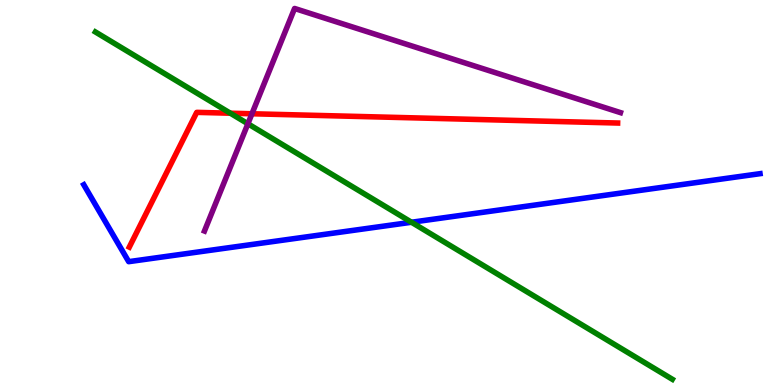[{'lines': ['blue', 'red'], 'intersections': []}, {'lines': ['green', 'red'], 'intersections': [{'x': 2.97, 'y': 7.06}]}, {'lines': ['purple', 'red'], 'intersections': [{'x': 3.25, 'y': 7.05}]}, {'lines': ['blue', 'green'], 'intersections': [{'x': 5.31, 'y': 4.23}]}, {'lines': ['blue', 'purple'], 'intersections': []}, {'lines': ['green', 'purple'], 'intersections': [{'x': 3.2, 'y': 6.79}]}]